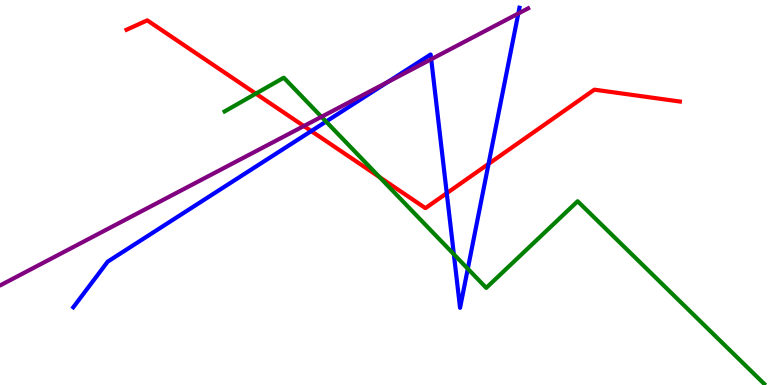[{'lines': ['blue', 'red'], 'intersections': [{'x': 4.02, 'y': 6.6}, {'x': 5.76, 'y': 4.98}, {'x': 6.3, 'y': 5.74}]}, {'lines': ['green', 'red'], 'intersections': [{'x': 3.3, 'y': 7.57}, {'x': 4.9, 'y': 5.4}]}, {'lines': ['purple', 'red'], 'intersections': [{'x': 3.92, 'y': 6.73}]}, {'lines': ['blue', 'green'], 'intersections': [{'x': 4.21, 'y': 6.84}, {'x': 5.86, 'y': 3.4}, {'x': 6.04, 'y': 3.02}]}, {'lines': ['blue', 'purple'], 'intersections': [{'x': 5.0, 'y': 7.87}, {'x': 5.56, 'y': 8.46}, {'x': 6.69, 'y': 9.65}]}, {'lines': ['green', 'purple'], 'intersections': [{'x': 4.15, 'y': 6.97}]}]